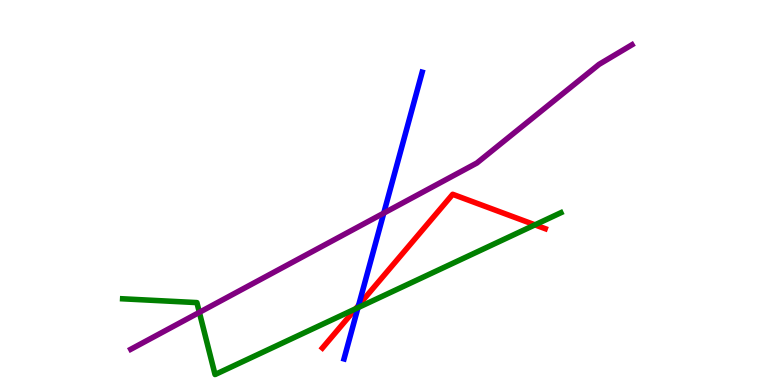[{'lines': ['blue', 'red'], 'intersections': [{'x': 4.63, 'y': 2.07}]}, {'lines': ['green', 'red'], 'intersections': [{'x': 4.59, 'y': 1.98}, {'x': 6.9, 'y': 4.16}]}, {'lines': ['purple', 'red'], 'intersections': []}, {'lines': ['blue', 'green'], 'intersections': [{'x': 4.62, 'y': 2.01}]}, {'lines': ['blue', 'purple'], 'intersections': [{'x': 4.95, 'y': 4.46}]}, {'lines': ['green', 'purple'], 'intersections': [{'x': 2.57, 'y': 1.89}]}]